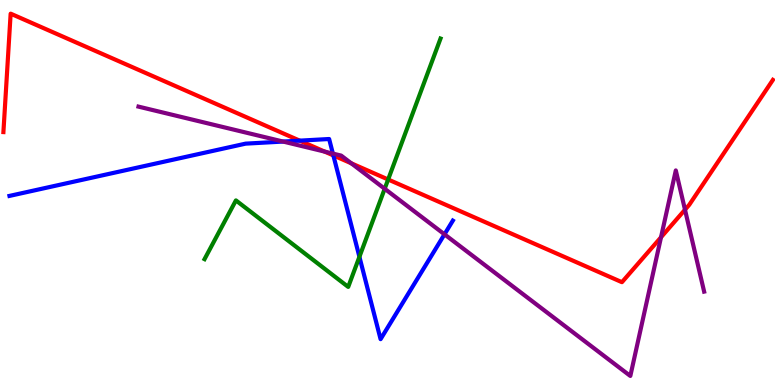[{'lines': ['blue', 'red'], 'intersections': [{'x': 3.87, 'y': 6.35}, {'x': 4.3, 'y': 5.96}]}, {'lines': ['green', 'red'], 'intersections': [{'x': 5.01, 'y': 5.34}]}, {'lines': ['purple', 'red'], 'intersections': [{'x': 4.19, 'y': 6.06}, {'x': 4.53, 'y': 5.76}, {'x': 8.53, 'y': 3.84}, {'x': 8.84, 'y': 4.55}]}, {'lines': ['blue', 'green'], 'intersections': [{'x': 4.64, 'y': 3.33}]}, {'lines': ['blue', 'purple'], 'intersections': [{'x': 3.65, 'y': 6.32}, {'x': 4.3, 'y': 6.01}, {'x': 5.74, 'y': 3.91}]}, {'lines': ['green', 'purple'], 'intersections': [{'x': 4.96, 'y': 5.1}]}]